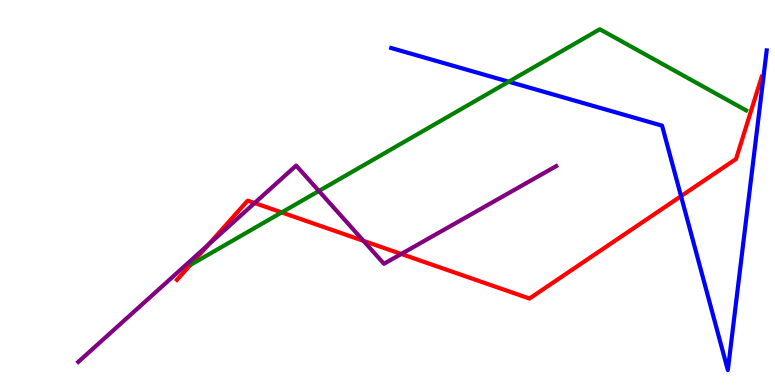[{'lines': ['blue', 'red'], 'intersections': [{'x': 8.79, 'y': 4.9}]}, {'lines': ['green', 'red'], 'intersections': [{'x': 3.63, 'y': 4.48}]}, {'lines': ['purple', 'red'], 'intersections': [{'x': 2.69, 'y': 3.64}, {'x': 3.29, 'y': 4.73}, {'x': 4.69, 'y': 3.74}, {'x': 5.18, 'y': 3.4}]}, {'lines': ['blue', 'green'], 'intersections': [{'x': 6.56, 'y': 7.88}]}, {'lines': ['blue', 'purple'], 'intersections': []}, {'lines': ['green', 'purple'], 'intersections': [{'x': 4.11, 'y': 5.04}]}]